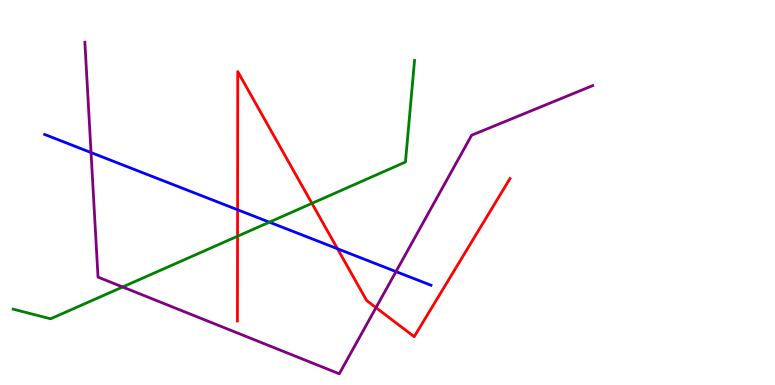[{'lines': ['blue', 'red'], 'intersections': [{'x': 3.07, 'y': 4.55}, {'x': 4.35, 'y': 3.54}]}, {'lines': ['green', 'red'], 'intersections': [{'x': 3.07, 'y': 3.86}, {'x': 4.02, 'y': 4.72}]}, {'lines': ['purple', 'red'], 'intersections': [{'x': 4.85, 'y': 2.01}]}, {'lines': ['blue', 'green'], 'intersections': [{'x': 3.48, 'y': 4.23}]}, {'lines': ['blue', 'purple'], 'intersections': [{'x': 1.17, 'y': 6.04}, {'x': 5.11, 'y': 2.95}]}, {'lines': ['green', 'purple'], 'intersections': [{'x': 1.58, 'y': 2.55}]}]